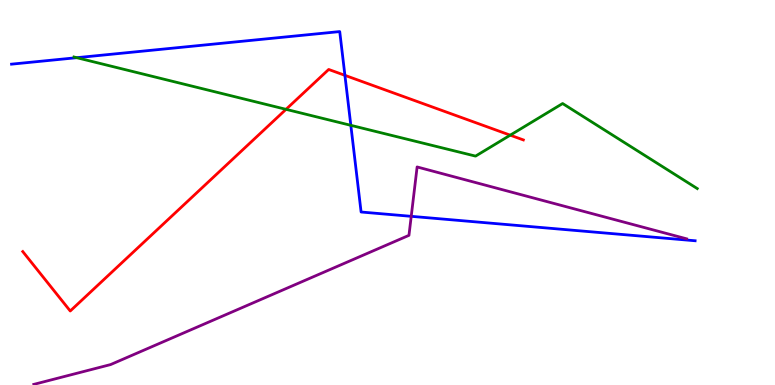[{'lines': ['blue', 'red'], 'intersections': [{'x': 4.45, 'y': 8.04}]}, {'lines': ['green', 'red'], 'intersections': [{'x': 3.69, 'y': 7.16}, {'x': 6.58, 'y': 6.49}]}, {'lines': ['purple', 'red'], 'intersections': []}, {'lines': ['blue', 'green'], 'intersections': [{'x': 0.99, 'y': 8.5}, {'x': 4.53, 'y': 6.74}]}, {'lines': ['blue', 'purple'], 'intersections': [{'x': 5.31, 'y': 4.38}]}, {'lines': ['green', 'purple'], 'intersections': []}]